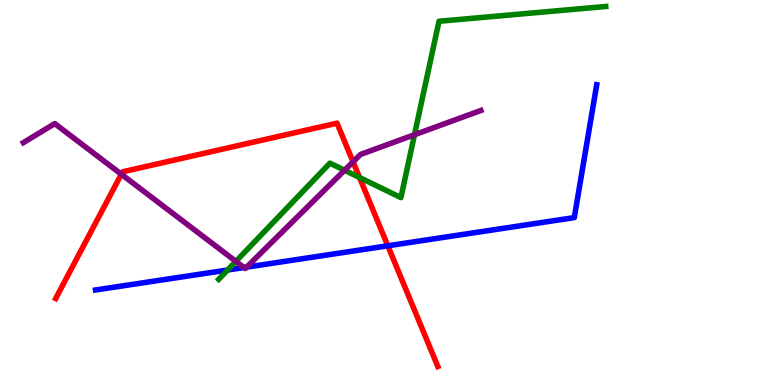[{'lines': ['blue', 'red'], 'intersections': [{'x': 5.0, 'y': 3.62}]}, {'lines': ['green', 'red'], 'intersections': [{'x': 4.64, 'y': 5.39}]}, {'lines': ['purple', 'red'], 'intersections': [{'x': 1.57, 'y': 5.47}, {'x': 4.56, 'y': 5.8}]}, {'lines': ['blue', 'green'], 'intersections': [{'x': 2.94, 'y': 2.99}]}, {'lines': ['blue', 'purple'], 'intersections': [{'x': 3.15, 'y': 3.05}, {'x': 3.18, 'y': 3.06}]}, {'lines': ['green', 'purple'], 'intersections': [{'x': 3.04, 'y': 3.21}, {'x': 4.45, 'y': 5.58}, {'x': 5.35, 'y': 6.5}]}]